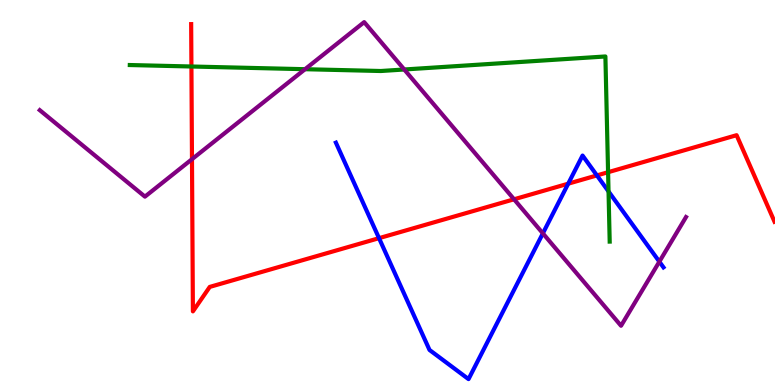[{'lines': ['blue', 'red'], 'intersections': [{'x': 4.89, 'y': 3.81}, {'x': 7.33, 'y': 5.23}, {'x': 7.7, 'y': 5.44}]}, {'lines': ['green', 'red'], 'intersections': [{'x': 2.47, 'y': 8.27}, {'x': 7.85, 'y': 5.53}]}, {'lines': ['purple', 'red'], 'intersections': [{'x': 2.48, 'y': 5.87}, {'x': 6.63, 'y': 4.82}]}, {'lines': ['blue', 'green'], 'intersections': [{'x': 7.85, 'y': 5.03}]}, {'lines': ['blue', 'purple'], 'intersections': [{'x': 7.0, 'y': 3.94}, {'x': 8.51, 'y': 3.2}]}, {'lines': ['green', 'purple'], 'intersections': [{'x': 3.94, 'y': 8.2}, {'x': 5.22, 'y': 8.19}]}]